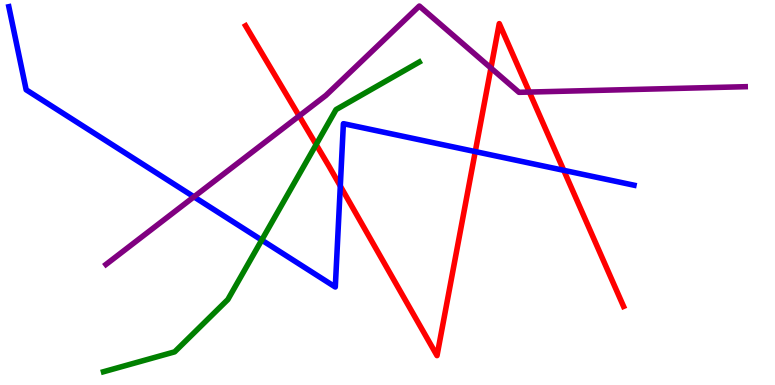[{'lines': ['blue', 'red'], 'intersections': [{'x': 4.39, 'y': 5.17}, {'x': 6.13, 'y': 6.06}, {'x': 7.27, 'y': 5.58}]}, {'lines': ['green', 'red'], 'intersections': [{'x': 4.08, 'y': 6.25}]}, {'lines': ['purple', 'red'], 'intersections': [{'x': 3.86, 'y': 6.99}, {'x': 6.33, 'y': 8.23}, {'x': 6.83, 'y': 7.61}]}, {'lines': ['blue', 'green'], 'intersections': [{'x': 3.38, 'y': 3.76}]}, {'lines': ['blue', 'purple'], 'intersections': [{'x': 2.5, 'y': 4.89}]}, {'lines': ['green', 'purple'], 'intersections': []}]